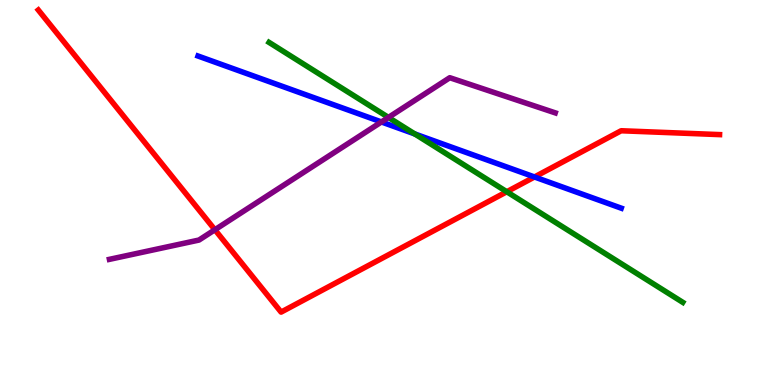[{'lines': ['blue', 'red'], 'intersections': [{'x': 6.9, 'y': 5.4}]}, {'lines': ['green', 'red'], 'intersections': [{'x': 6.54, 'y': 5.02}]}, {'lines': ['purple', 'red'], 'intersections': [{'x': 2.77, 'y': 4.03}]}, {'lines': ['blue', 'green'], 'intersections': [{'x': 5.35, 'y': 6.52}]}, {'lines': ['blue', 'purple'], 'intersections': [{'x': 4.92, 'y': 6.83}]}, {'lines': ['green', 'purple'], 'intersections': [{'x': 5.01, 'y': 6.95}]}]